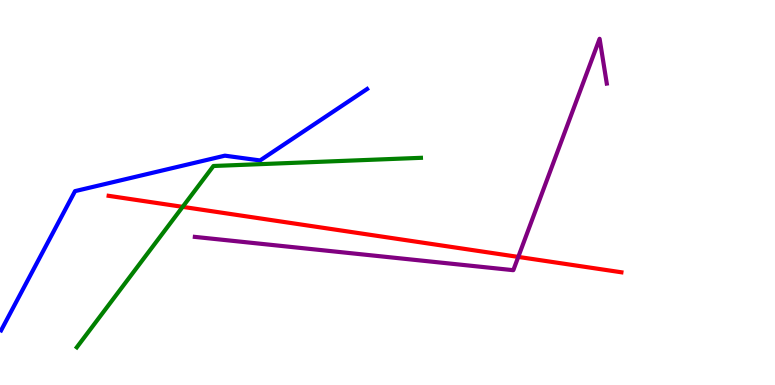[{'lines': ['blue', 'red'], 'intersections': []}, {'lines': ['green', 'red'], 'intersections': [{'x': 2.36, 'y': 4.63}]}, {'lines': ['purple', 'red'], 'intersections': [{'x': 6.69, 'y': 3.33}]}, {'lines': ['blue', 'green'], 'intersections': []}, {'lines': ['blue', 'purple'], 'intersections': []}, {'lines': ['green', 'purple'], 'intersections': []}]